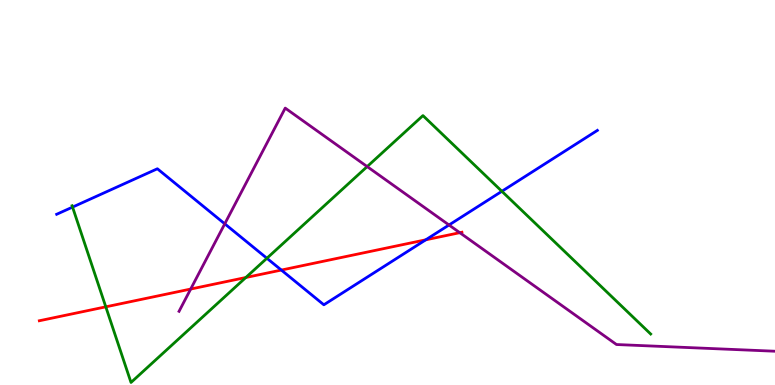[{'lines': ['blue', 'red'], 'intersections': [{'x': 3.63, 'y': 2.99}, {'x': 5.49, 'y': 3.77}]}, {'lines': ['green', 'red'], 'intersections': [{'x': 1.37, 'y': 2.03}, {'x': 3.17, 'y': 2.79}]}, {'lines': ['purple', 'red'], 'intersections': [{'x': 2.46, 'y': 2.49}, {'x': 5.93, 'y': 3.96}]}, {'lines': ['blue', 'green'], 'intersections': [{'x': 0.936, 'y': 4.62}, {'x': 3.44, 'y': 3.29}, {'x': 6.48, 'y': 5.03}]}, {'lines': ['blue', 'purple'], 'intersections': [{'x': 2.9, 'y': 4.19}, {'x': 5.79, 'y': 4.16}]}, {'lines': ['green', 'purple'], 'intersections': [{'x': 4.74, 'y': 5.67}]}]